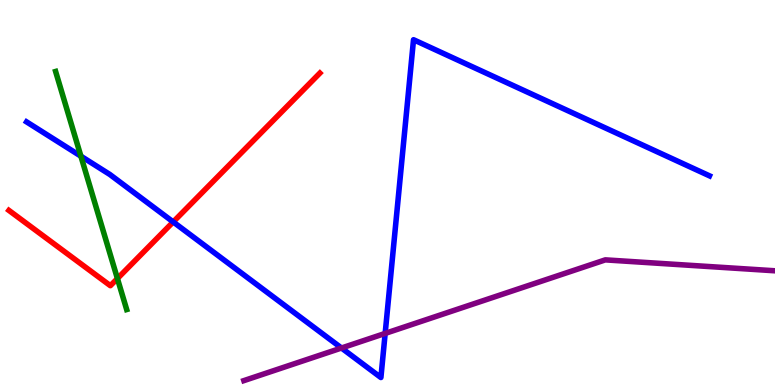[{'lines': ['blue', 'red'], 'intersections': [{'x': 2.23, 'y': 4.24}]}, {'lines': ['green', 'red'], 'intersections': [{'x': 1.52, 'y': 2.77}]}, {'lines': ['purple', 'red'], 'intersections': []}, {'lines': ['blue', 'green'], 'intersections': [{'x': 1.04, 'y': 5.94}]}, {'lines': ['blue', 'purple'], 'intersections': [{'x': 4.41, 'y': 0.961}, {'x': 4.97, 'y': 1.34}]}, {'lines': ['green', 'purple'], 'intersections': []}]